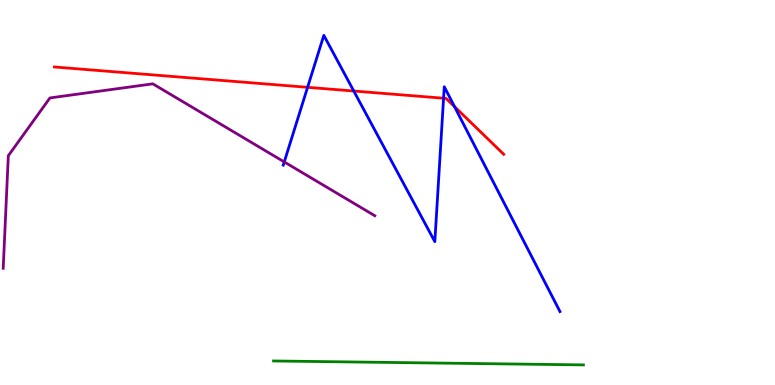[{'lines': ['blue', 'red'], 'intersections': [{'x': 3.97, 'y': 7.73}, {'x': 4.56, 'y': 7.64}, {'x': 5.72, 'y': 7.45}, {'x': 5.86, 'y': 7.23}]}, {'lines': ['green', 'red'], 'intersections': []}, {'lines': ['purple', 'red'], 'intersections': []}, {'lines': ['blue', 'green'], 'intersections': []}, {'lines': ['blue', 'purple'], 'intersections': [{'x': 3.67, 'y': 5.79}]}, {'lines': ['green', 'purple'], 'intersections': []}]